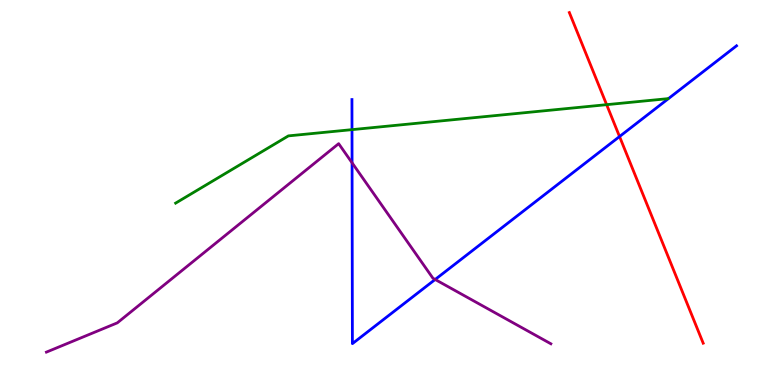[{'lines': ['blue', 'red'], 'intersections': [{'x': 7.99, 'y': 6.45}]}, {'lines': ['green', 'red'], 'intersections': [{'x': 7.83, 'y': 7.28}]}, {'lines': ['purple', 'red'], 'intersections': []}, {'lines': ['blue', 'green'], 'intersections': [{'x': 4.54, 'y': 6.63}]}, {'lines': ['blue', 'purple'], 'intersections': [{'x': 4.54, 'y': 5.77}, {'x': 5.61, 'y': 2.74}]}, {'lines': ['green', 'purple'], 'intersections': []}]